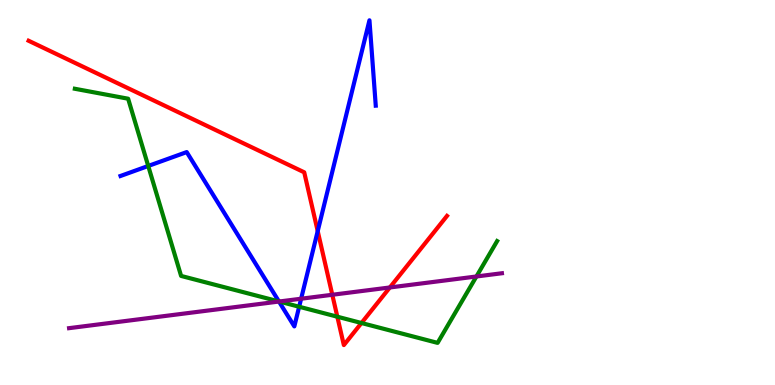[{'lines': ['blue', 'red'], 'intersections': [{'x': 4.1, 'y': 4.0}]}, {'lines': ['green', 'red'], 'intersections': [{'x': 4.35, 'y': 1.77}, {'x': 4.66, 'y': 1.61}]}, {'lines': ['purple', 'red'], 'intersections': [{'x': 4.29, 'y': 2.34}, {'x': 5.03, 'y': 2.53}]}, {'lines': ['blue', 'green'], 'intersections': [{'x': 1.91, 'y': 5.69}, {'x': 3.6, 'y': 2.17}, {'x': 3.86, 'y': 2.03}]}, {'lines': ['blue', 'purple'], 'intersections': [{'x': 3.6, 'y': 2.17}, {'x': 3.89, 'y': 2.24}]}, {'lines': ['green', 'purple'], 'intersections': [{'x': 3.6, 'y': 2.17}, {'x': 6.15, 'y': 2.82}]}]